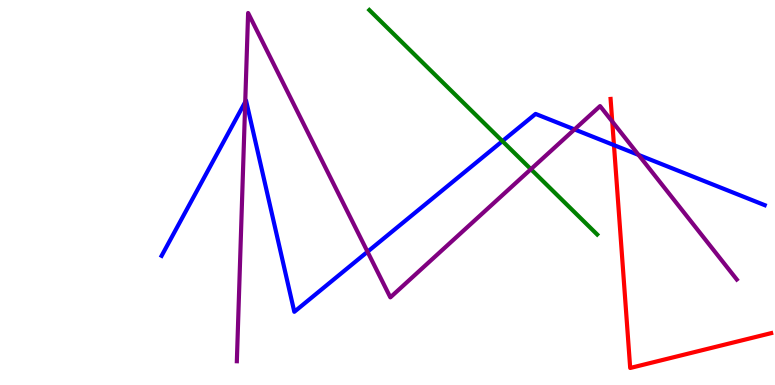[{'lines': ['blue', 'red'], 'intersections': [{'x': 7.92, 'y': 6.23}]}, {'lines': ['green', 'red'], 'intersections': []}, {'lines': ['purple', 'red'], 'intersections': [{'x': 7.9, 'y': 6.84}]}, {'lines': ['blue', 'green'], 'intersections': [{'x': 6.48, 'y': 6.33}]}, {'lines': ['blue', 'purple'], 'intersections': [{'x': 3.16, 'y': 7.35}, {'x': 4.74, 'y': 3.46}, {'x': 7.41, 'y': 6.64}, {'x': 8.24, 'y': 5.98}]}, {'lines': ['green', 'purple'], 'intersections': [{'x': 6.85, 'y': 5.61}]}]